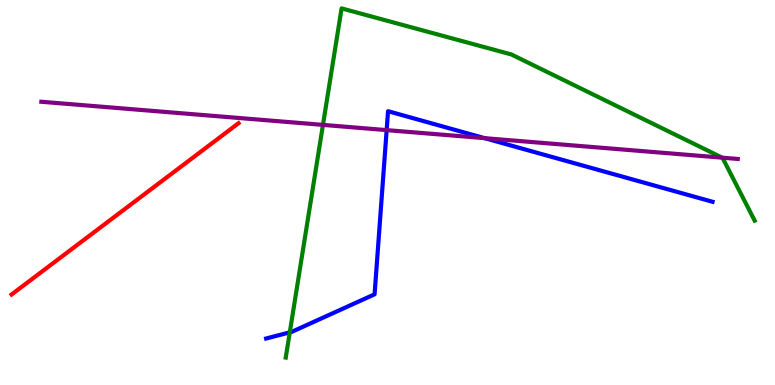[{'lines': ['blue', 'red'], 'intersections': []}, {'lines': ['green', 'red'], 'intersections': []}, {'lines': ['purple', 'red'], 'intersections': []}, {'lines': ['blue', 'green'], 'intersections': [{'x': 3.74, 'y': 1.37}]}, {'lines': ['blue', 'purple'], 'intersections': [{'x': 4.99, 'y': 6.62}, {'x': 6.25, 'y': 6.41}]}, {'lines': ['green', 'purple'], 'intersections': [{'x': 4.17, 'y': 6.76}, {'x': 9.32, 'y': 5.9}]}]